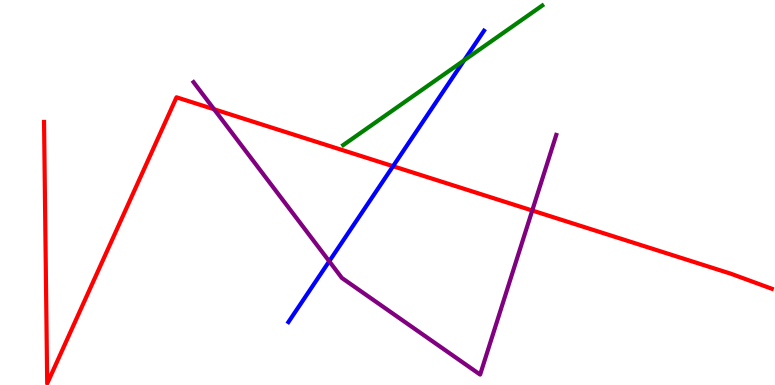[{'lines': ['blue', 'red'], 'intersections': [{'x': 5.07, 'y': 5.68}]}, {'lines': ['green', 'red'], 'intersections': []}, {'lines': ['purple', 'red'], 'intersections': [{'x': 2.76, 'y': 7.16}, {'x': 6.87, 'y': 4.53}]}, {'lines': ['blue', 'green'], 'intersections': [{'x': 5.99, 'y': 8.43}]}, {'lines': ['blue', 'purple'], 'intersections': [{'x': 4.25, 'y': 3.21}]}, {'lines': ['green', 'purple'], 'intersections': []}]